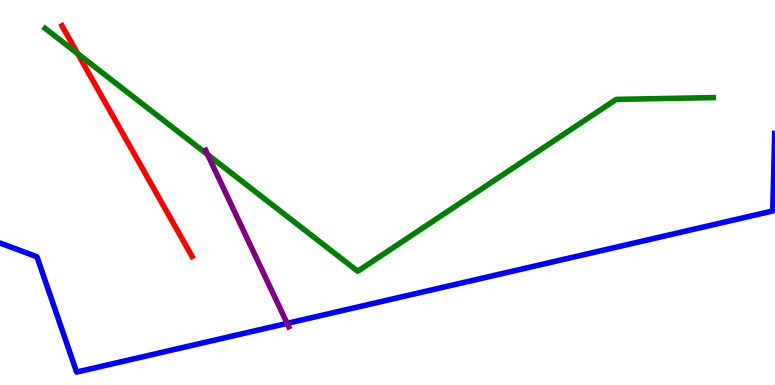[{'lines': ['blue', 'red'], 'intersections': []}, {'lines': ['green', 'red'], 'intersections': [{'x': 1.0, 'y': 8.61}]}, {'lines': ['purple', 'red'], 'intersections': []}, {'lines': ['blue', 'green'], 'intersections': []}, {'lines': ['blue', 'purple'], 'intersections': [{'x': 3.71, 'y': 1.6}]}, {'lines': ['green', 'purple'], 'intersections': [{'x': 2.68, 'y': 5.98}]}]